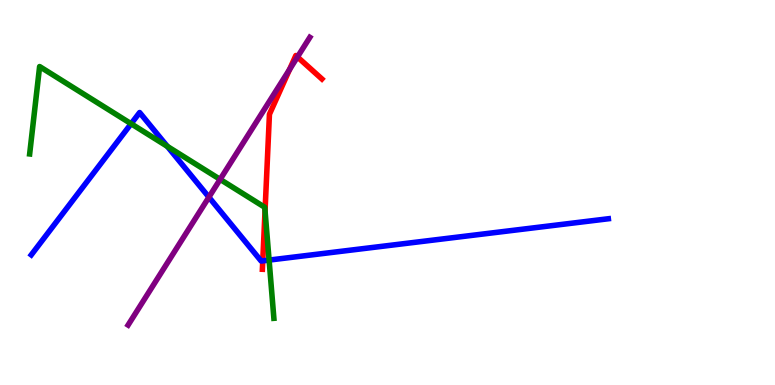[{'lines': ['blue', 'red'], 'intersections': [{'x': 3.39, 'y': 3.22}]}, {'lines': ['green', 'red'], 'intersections': [{'x': 3.42, 'y': 4.52}]}, {'lines': ['purple', 'red'], 'intersections': [{'x': 3.74, 'y': 8.2}, {'x': 3.84, 'y': 8.52}]}, {'lines': ['blue', 'green'], 'intersections': [{'x': 1.69, 'y': 6.79}, {'x': 2.16, 'y': 6.2}, {'x': 3.47, 'y': 3.24}]}, {'lines': ['blue', 'purple'], 'intersections': [{'x': 2.7, 'y': 4.88}]}, {'lines': ['green', 'purple'], 'intersections': [{'x': 2.84, 'y': 5.34}]}]